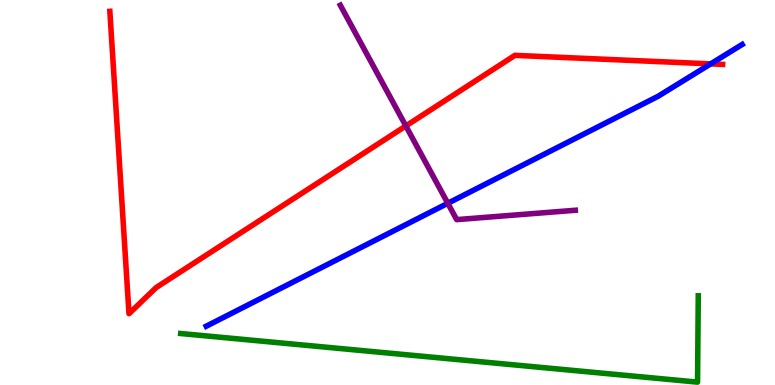[{'lines': ['blue', 'red'], 'intersections': [{'x': 9.17, 'y': 8.34}]}, {'lines': ['green', 'red'], 'intersections': []}, {'lines': ['purple', 'red'], 'intersections': [{'x': 5.24, 'y': 6.73}]}, {'lines': ['blue', 'green'], 'intersections': []}, {'lines': ['blue', 'purple'], 'intersections': [{'x': 5.78, 'y': 4.72}]}, {'lines': ['green', 'purple'], 'intersections': []}]